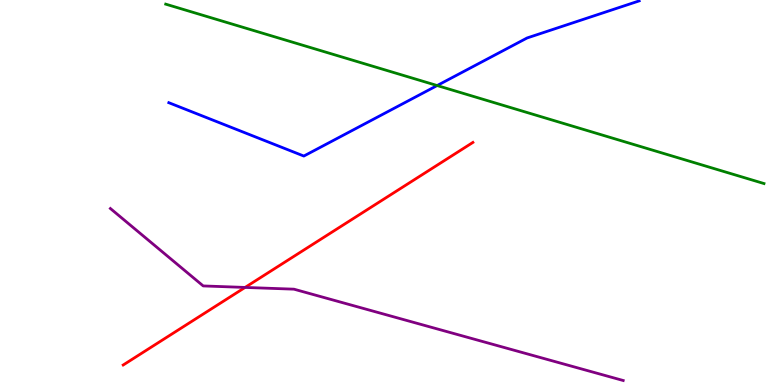[{'lines': ['blue', 'red'], 'intersections': []}, {'lines': ['green', 'red'], 'intersections': []}, {'lines': ['purple', 'red'], 'intersections': [{'x': 3.16, 'y': 2.53}]}, {'lines': ['blue', 'green'], 'intersections': [{'x': 5.64, 'y': 7.78}]}, {'lines': ['blue', 'purple'], 'intersections': []}, {'lines': ['green', 'purple'], 'intersections': []}]